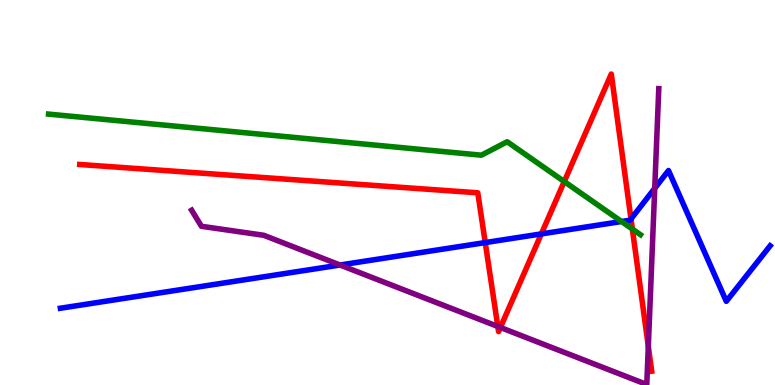[{'lines': ['blue', 'red'], 'intersections': [{'x': 6.26, 'y': 3.7}, {'x': 6.99, 'y': 3.92}, {'x': 8.14, 'y': 4.31}]}, {'lines': ['green', 'red'], 'intersections': [{'x': 7.28, 'y': 5.28}, {'x': 8.16, 'y': 4.05}]}, {'lines': ['purple', 'red'], 'intersections': [{'x': 6.42, 'y': 1.52}, {'x': 6.46, 'y': 1.49}, {'x': 8.37, 'y': 1.0}]}, {'lines': ['blue', 'green'], 'intersections': [{'x': 8.02, 'y': 4.25}]}, {'lines': ['blue', 'purple'], 'intersections': [{'x': 4.39, 'y': 3.12}, {'x': 8.45, 'y': 5.11}]}, {'lines': ['green', 'purple'], 'intersections': []}]